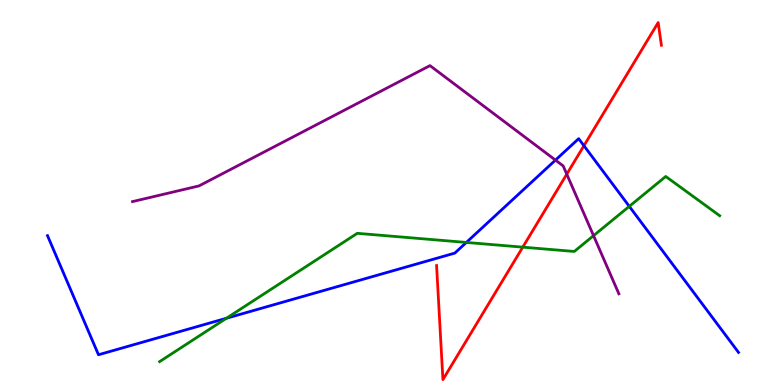[{'lines': ['blue', 'red'], 'intersections': [{'x': 7.53, 'y': 6.22}]}, {'lines': ['green', 'red'], 'intersections': [{'x': 6.75, 'y': 3.58}]}, {'lines': ['purple', 'red'], 'intersections': [{'x': 7.31, 'y': 5.48}]}, {'lines': ['blue', 'green'], 'intersections': [{'x': 2.92, 'y': 1.73}, {'x': 6.02, 'y': 3.7}, {'x': 8.12, 'y': 4.64}]}, {'lines': ['blue', 'purple'], 'intersections': [{'x': 7.17, 'y': 5.84}]}, {'lines': ['green', 'purple'], 'intersections': [{'x': 7.66, 'y': 3.88}]}]